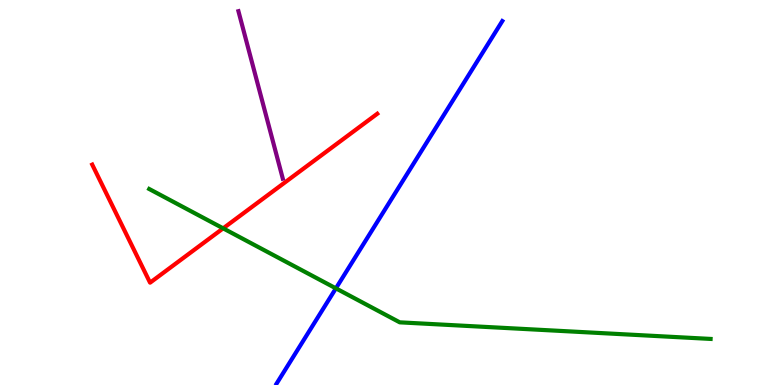[{'lines': ['blue', 'red'], 'intersections': []}, {'lines': ['green', 'red'], 'intersections': [{'x': 2.88, 'y': 4.07}]}, {'lines': ['purple', 'red'], 'intersections': []}, {'lines': ['blue', 'green'], 'intersections': [{'x': 4.33, 'y': 2.51}]}, {'lines': ['blue', 'purple'], 'intersections': []}, {'lines': ['green', 'purple'], 'intersections': []}]